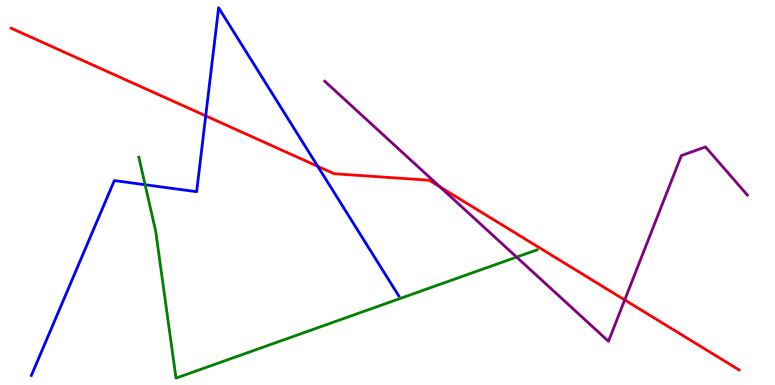[{'lines': ['blue', 'red'], 'intersections': [{'x': 2.65, 'y': 6.99}, {'x': 4.1, 'y': 5.68}]}, {'lines': ['green', 'red'], 'intersections': []}, {'lines': ['purple', 'red'], 'intersections': [{'x': 5.68, 'y': 5.14}, {'x': 8.06, 'y': 2.21}]}, {'lines': ['blue', 'green'], 'intersections': [{'x': 1.87, 'y': 5.2}]}, {'lines': ['blue', 'purple'], 'intersections': []}, {'lines': ['green', 'purple'], 'intersections': [{'x': 6.67, 'y': 3.32}]}]